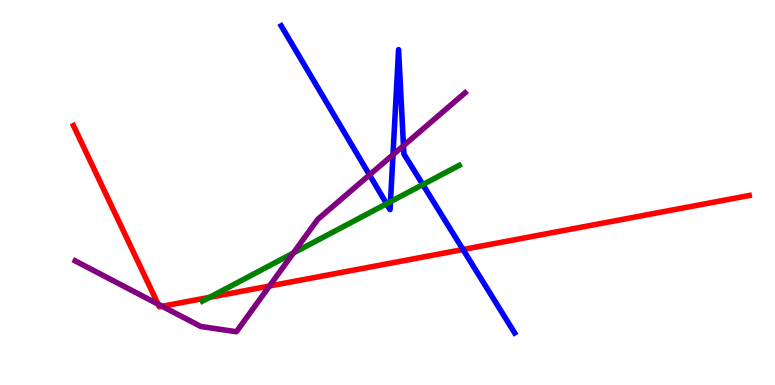[{'lines': ['blue', 'red'], 'intersections': [{'x': 5.97, 'y': 3.52}]}, {'lines': ['green', 'red'], 'intersections': [{'x': 2.7, 'y': 2.28}]}, {'lines': ['purple', 'red'], 'intersections': [{'x': 2.04, 'y': 2.1}, {'x': 2.09, 'y': 2.04}, {'x': 3.48, 'y': 2.57}]}, {'lines': ['blue', 'green'], 'intersections': [{'x': 4.99, 'y': 4.71}, {'x': 5.04, 'y': 4.76}, {'x': 5.46, 'y': 5.21}]}, {'lines': ['blue', 'purple'], 'intersections': [{'x': 4.77, 'y': 5.46}, {'x': 5.07, 'y': 5.98}, {'x': 5.21, 'y': 6.22}]}, {'lines': ['green', 'purple'], 'intersections': [{'x': 3.79, 'y': 3.43}]}]